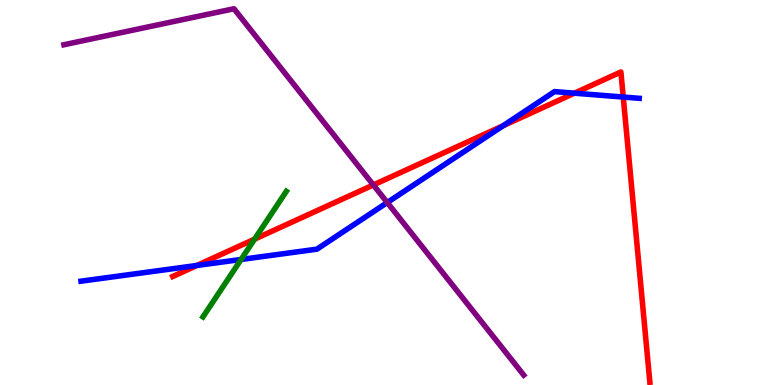[{'lines': ['blue', 'red'], 'intersections': [{'x': 2.54, 'y': 3.11}, {'x': 6.49, 'y': 6.73}, {'x': 7.41, 'y': 7.58}, {'x': 8.04, 'y': 7.48}]}, {'lines': ['green', 'red'], 'intersections': [{'x': 3.28, 'y': 3.79}]}, {'lines': ['purple', 'red'], 'intersections': [{'x': 4.82, 'y': 5.2}]}, {'lines': ['blue', 'green'], 'intersections': [{'x': 3.11, 'y': 3.26}]}, {'lines': ['blue', 'purple'], 'intersections': [{'x': 5.0, 'y': 4.74}]}, {'lines': ['green', 'purple'], 'intersections': []}]